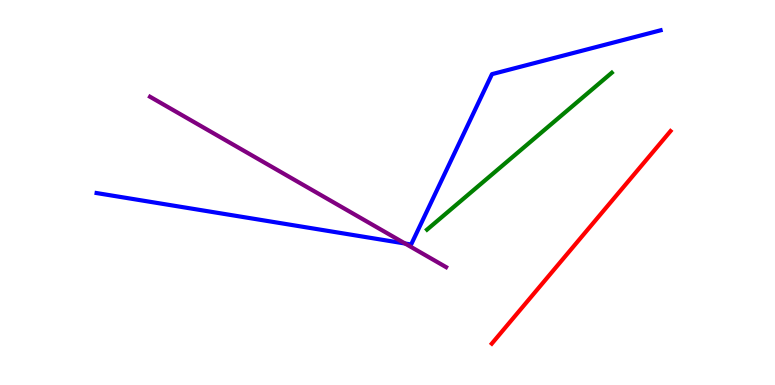[{'lines': ['blue', 'red'], 'intersections': []}, {'lines': ['green', 'red'], 'intersections': []}, {'lines': ['purple', 'red'], 'intersections': []}, {'lines': ['blue', 'green'], 'intersections': []}, {'lines': ['blue', 'purple'], 'intersections': [{'x': 5.23, 'y': 3.67}]}, {'lines': ['green', 'purple'], 'intersections': []}]